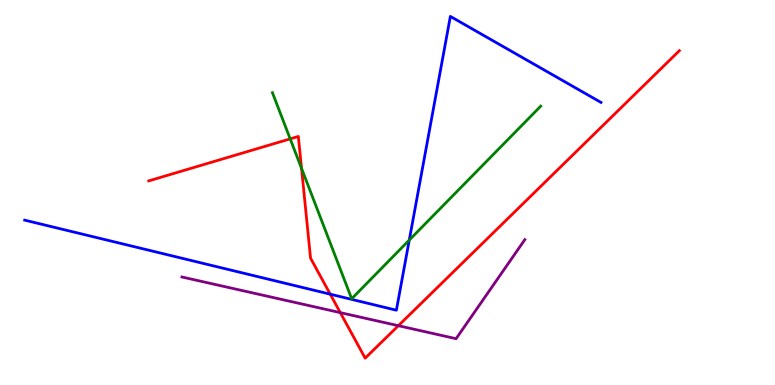[{'lines': ['blue', 'red'], 'intersections': [{'x': 4.26, 'y': 2.36}]}, {'lines': ['green', 'red'], 'intersections': [{'x': 3.74, 'y': 6.39}, {'x': 3.89, 'y': 5.63}]}, {'lines': ['purple', 'red'], 'intersections': [{'x': 4.39, 'y': 1.88}, {'x': 5.14, 'y': 1.54}]}, {'lines': ['blue', 'green'], 'intersections': [{'x': 5.28, 'y': 3.76}]}, {'lines': ['blue', 'purple'], 'intersections': []}, {'lines': ['green', 'purple'], 'intersections': []}]